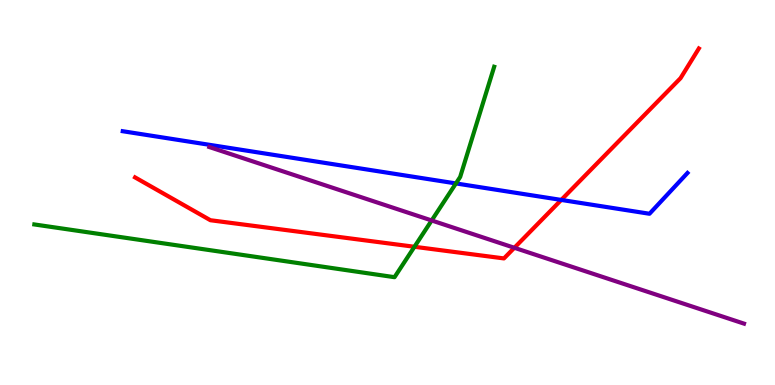[{'lines': ['blue', 'red'], 'intersections': [{'x': 7.24, 'y': 4.81}]}, {'lines': ['green', 'red'], 'intersections': [{'x': 5.35, 'y': 3.59}]}, {'lines': ['purple', 'red'], 'intersections': [{'x': 6.64, 'y': 3.56}]}, {'lines': ['blue', 'green'], 'intersections': [{'x': 5.88, 'y': 5.24}]}, {'lines': ['blue', 'purple'], 'intersections': []}, {'lines': ['green', 'purple'], 'intersections': [{'x': 5.57, 'y': 4.27}]}]